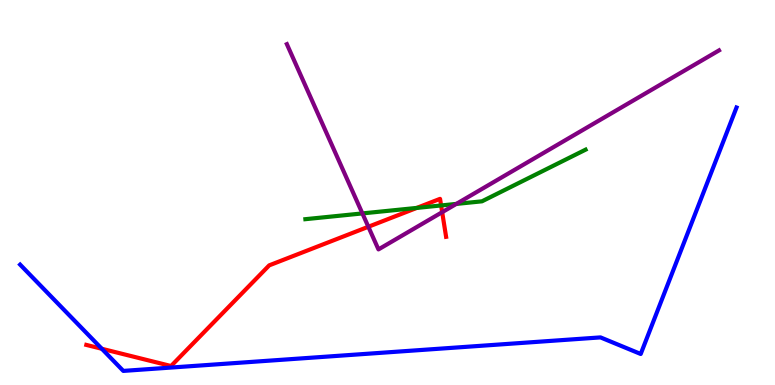[{'lines': ['blue', 'red'], 'intersections': [{'x': 1.31, 'y': 0.941}]}, {'lines': ['green', 'red'], 'intersections': [{'x': 5.38, 'y': 4.6}, {'x': 5.69, 'y': 4.66}]}, {'lines': ['purple', 'red'], 'intersections': [{'x': 4.75, 'y': 4.11}, {'x': 5.71, 'y': 4.49}]}, {'lines': ['blue', 'green'], 'intersections': []}, {'lines': ['blue', 'purple'], 'intersections': []}, {'lines': ['green', 'purple'], 'intersections': [{'x': 4.68, 'y': 4.46}, {'x': 5.89, 'y': 4.7}]}]